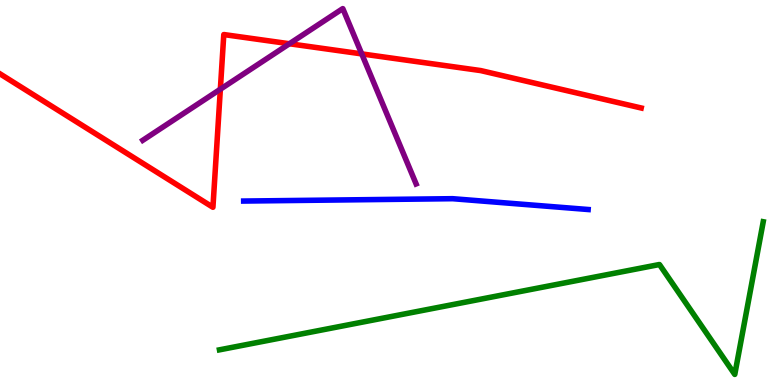[{'lines': ['blue', 'red'], 'intersections': []}, {'lines': ['green', 'red'], 'intersections': []}, {'lines': ['purple', 'red'], 'intersections': [{'x': 2.84, 'y': 7.68}, {'x': 3.73, 'y': 8.86}, {'x': 4.67, 'y': 8.6}]}, {'lines': ['blue', 'green'], 'intersections': []}, {'lines': ['blue', 'purple'], 'intersections': []}, {'lines': ['green', 'purple'], 'intersections': []}]